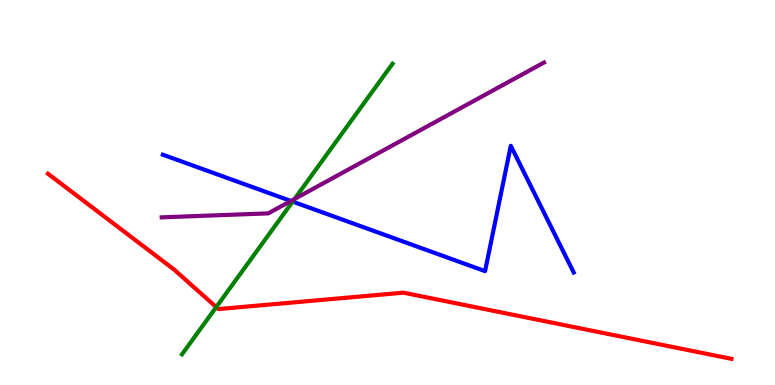[{'lines': ['blue', 'red'], 'intersections': []}, {'lines': ['green', 'red'], 'intersections': [{'x': 2.79, 'y': 2.02}]}, {'lines': ['purple', 'red'], 'intersections': []}, {'lines': ['blue', 'green'], 'intersections': [{'x': 3.78, 'y': 4.76}]}, {'lines': ['blue', 'purple'], 'intersections': [{'x': 3.75, 'y': 4.78}]}, {'lines': ['green', 'purple'], 'intersections': [{'x': 3.8, 'y': 4.83}]}]